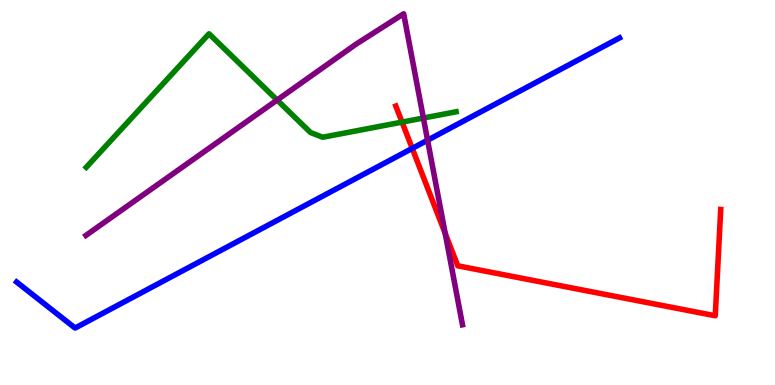[{'lines': ['blue', 'red'], 'intersections': [{'x': 5.32, 'y': 6.15}]}, {'lines': ['green', 'red'], 'intersections': [{'x': 5.19, 'y': 6.83}]}, {'lines': ['purple', 'red'], 'intersections': [{'x': 5.74, 'y': 3.94}]}, {'lines': ['blue', 'green'], 'intersections': []}, {'lines': ['blue', 'purple'], 'intersections': [{'x': 5.52, 'y': 6.36}]}, {'lines': ['green', 'purple'], 'intersections': [{'x': 3.58, 'y': 7.4}, {'x': 5.46, 'y': 6.93}]}]